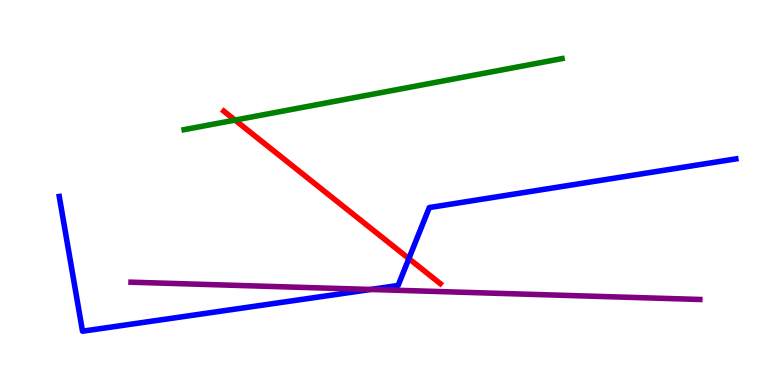[{'lines': ['blue', 'red'], 'intersections': [{'x': 5.28, 'y': 3.28}]}, {'lines': ['green', 'red'], 'intersections': [{'x': 3.03, 'y': 6.88}]}, {'lines': ['purple', 'red'], 'intersections': []}, {'lines': ['blue', 'green'], 'intersections': []}, {'lines': ['blue', 'purple'], 'intersections': [{'x': 4.78, 'y': 2.48}]}, {'lines': ['green', 'purple'], 'intersections': []}]